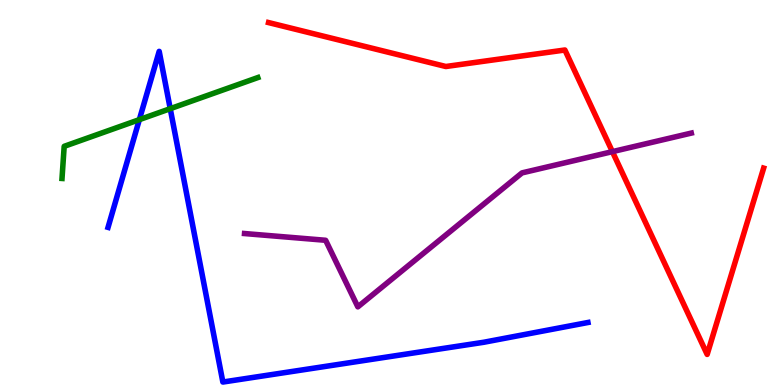[{'lines': ['blue', 'red'], 'intersections': []}, {'lines': ['green', 'red'], 'intersections': []}, {'lines': ['purple', 'red'], 'intersections': [{'x': 7.9, 'y': 6.06}]}, {'lines': ['blue', 'green'], 'intersections': [{'x': 1.8, 'y': 6.89}, {'x': 2.2, 'y': 7.18}]}, {'lines': ['blue', 'purple'], 'intersections': []}, {'lines': ['green', 'purple'], 'intersections': []}]